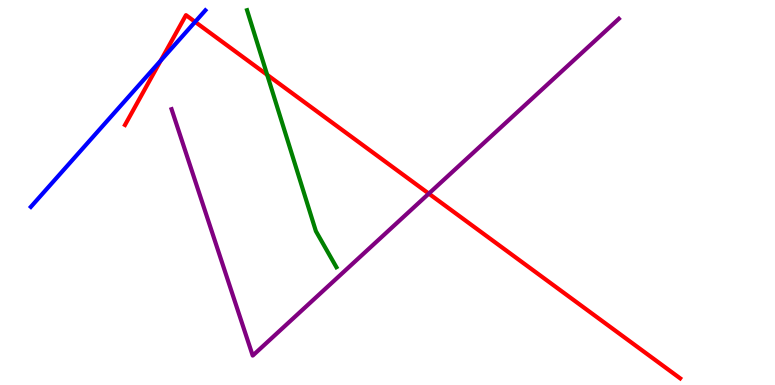[{'lines': ['blue', 'red'], 'intersections': [{'x': 2.07, 'y': 8.43}, {'x': 2.52, 'y': 9.43}]}, {'lines': ['green', 'red'], 'intersections': [{'x': 3.45, 'y': 8.06}]}, {'lines': ['purple', 'red'], 'intersections': [{'x': 5.53, 'y': 4.97}]}, {'lines': ['blue', 'green'], 'intersections': []}, {'lines': ['blue', 'purple'], 'intersections': []}, {'lines': ['green', 'purple'], 'intersections': []}]